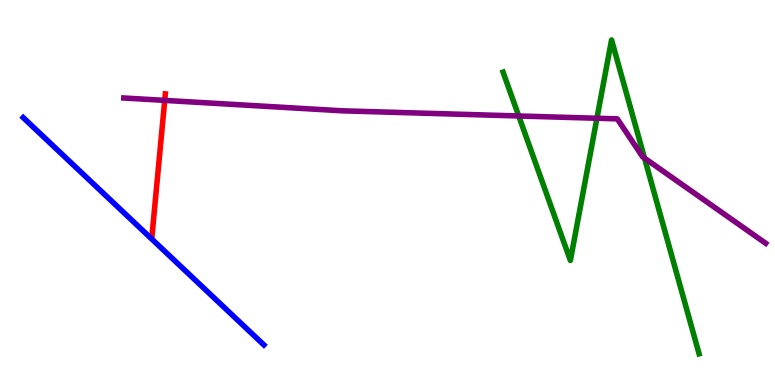[{'lines': ['blue', 'red'], 'intersections': []}, {'lines': ['green', 'red'], 'intersections': []}, {'lines': ['purple', 'red'], 'intersections': [{'x': 2.13, 'y': 7.39}]}, {'lines': ['blue', 'green'], 'intersections': []}, {'lines': ['blue', 'purple'], 'intersections': []}, {'lines': ['green', 'purple'], 'intersections': [{'x': 6.69, 'y': 6.99}, {'x': 7.7, 'y': 6.93}, {'x': 8.32, 'y': 5.89}]}]